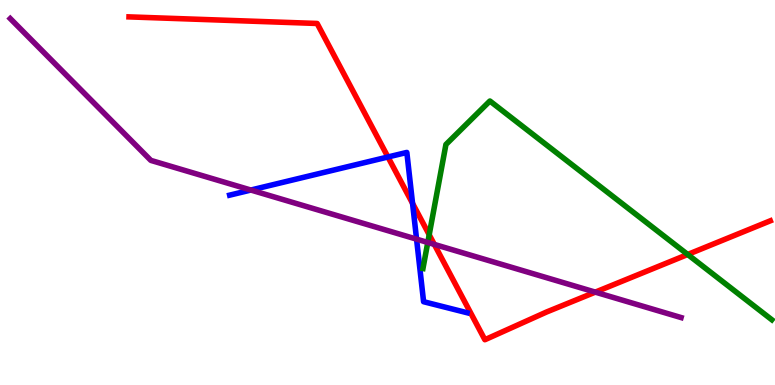[{'lines': ['blue', 'red'], 'intersections': [{'x': 5.01, 'y': 5.92}, {'x': 5.32, 'y': 4.72}]}, {'lines': ['green', 'red'], 'intersections': [{'x': 5.54, 'y': 3.9}, {'x': 8.87, 'y': 3.39}]}, {'lines': ['purple', 'red'], 'intersections': [{'x': 5.6, 'y': 3.65}, {'x': 7.68, 'y': 2.41}]}, {'lines': ['blue', 'green'], 'intersections': []}, {'lines': ['blue', 'purple'], 'intersections': [{'x': 3.24, 'y': 5.06}, {'x': 5.38, 'y': 3.79}]}, {'lines': ['green', 'purple'], 'intersections': [{'x': 5.52, 'y': 3.7}]}]